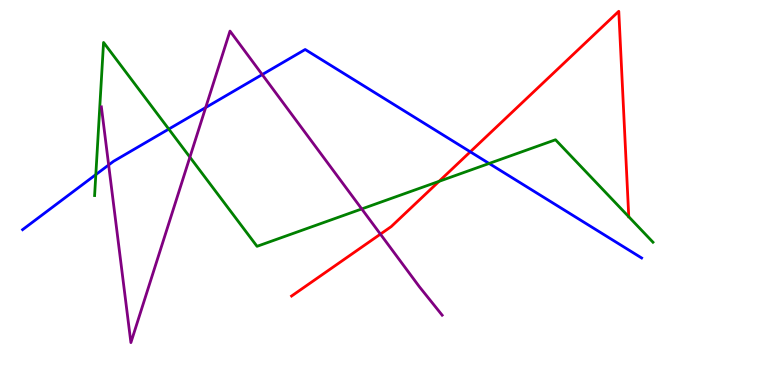[{'lines': ['blue', 'red'], 'intersections': [{'x': 6.07, 'y': 6.06}]}, {'lines': ['green', 'red'], 'intersections': [{'x': 5.67, 'y': 5.29}]}, {'lines': ['purple', 'red'], 'intersections': [{'x': 4.91, 'y': 3.92}]}, {'lines': ['blue', 'green'], 'intersections': [{'x': 1.24, 'y': 5.46}, {'x': 2.18, 'y': 6.65}, {'x': 6.31, 'y': 5.75}]}, {'lines': ['blue', 'purple'], 'intersections': [{'x': 1.4, 'y': 5.71}, {'x': 2.65, 'y': 7.21}, {'x': 3.38, 'y': 8.06}]}, {'lines': ['green', 'purple'], 'intersections': [{'x': 2.45, 'y': 5.92}, {'x': 4.67, 'y': 4.57}]}]